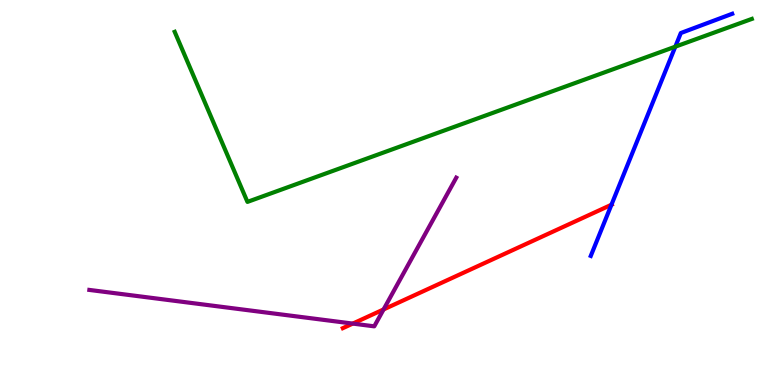[{'lines': ['blue', 'red'], 'intersections': [{'x': 7.89, 'y': 4.68}]}, {'lines': ['green', 'red'], 'intersections': []}, {'lines': ['purple', 'red'], 'intersections': [{'x': 4.55, 'y': 1.59}, {'x': 4.95, 'y': 1.96}]}, {'lines': ['blue', 'green'], 'intersections': [{'x': 8.71, 'y': 8.79}]}, {'lines': ['blue', 'purple'], 'intersections': []}, {'lines': ['green', 'purple'], 'intersections': []}]